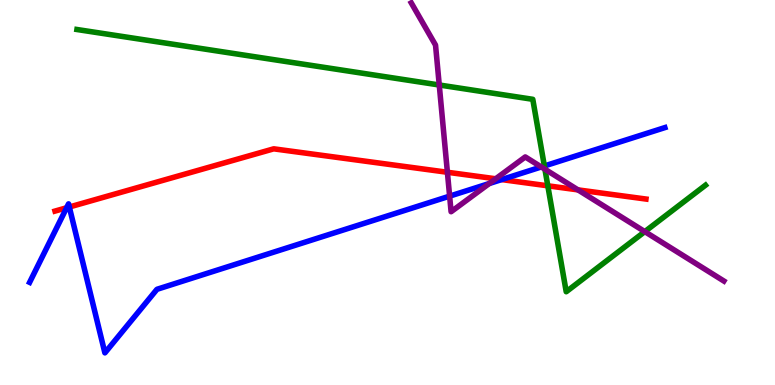[{'lines': ['blue', 'red'], 'intersections': [{'x': 0.86, 'y': 4.6}, {'x': 0.894, 'y': 4.62}, {'x': 6.47, 'y': 5.34}]}, {'lines': ['green', 'red'], 'intersections': [{'x': 7.07, 'y': 5.17}]}, {'lines': ['purple', 'red'], 'intersections': [{'x': 5.77, 'y': 5.53}, {'x': 6.4, 'y': 5.36}, {'x': 7.46, 'y': 5.07}]}, {'lines': ['blue', 'green'], 'intersections': [{'x': 7.02, 'y': 5.69}]}, {'lines': ['blue', 'purple'], 'intersections': [{'x': 5.8, 'y': 4.91}, {'x': 6.31, 'y': 5.23}, {'x': 6.98, 'y': 5.66}]}, {'lines': ['green', 'purple'], 'intersections': [{'x': 5.67, 'y': 7.79}, {'x': 7.03, 'y': 5.6}, {'x': 8.32, 'y': 3.98}]}]